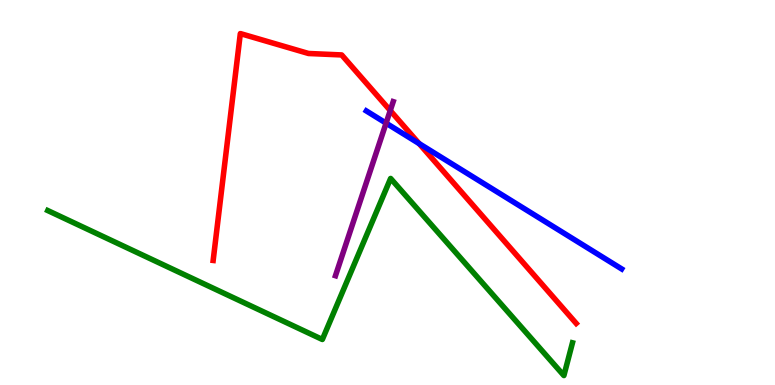[{'lines': ['blue', 'red'], 'intersections': [{'x': 5.41, 'y': 6.27}]}, {'lines': ['green', 'red'], 'intersections': []}, {'lines': ['purple', 'red'], 'intersections': [{'x': 5.04, 'y': 7.13}]}, {'lines': ['blue', 'green'], 'intersections': []}, {'lines': ['blue', 'purple'], 'intersections': [{'x': 4.98, 'y': 6.8}]}, {'lines': ['green', 'purple'], 'intersections': []}]